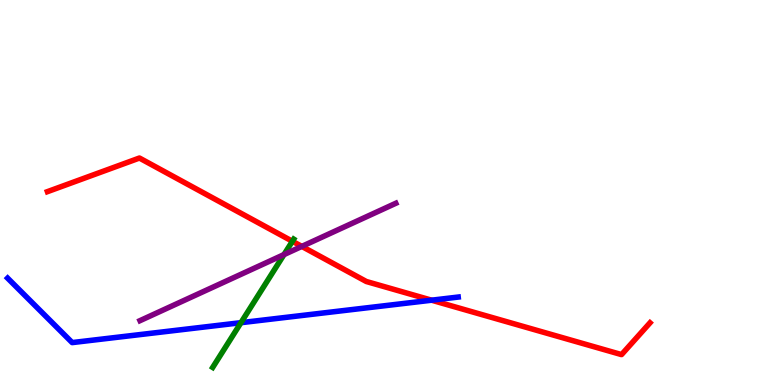[{'lines': ['blue', 'red'], 'intersections': [{'x': 5.57, 'y': 2.2}]}, {'lines': ['green', 'red'], 'intersections': [{'x': 3.77, 'y': 3.73}]}, {'lines': ['purple', 'red'], 'intersections': [{'x': 3.89, 'y': 3.6}]}, {'lines': ['blue', 'green'], 'intersections': [{'x': 3.11, 'y': 1.62}]}, {'lines': ['blue', 'purple'], 'intersections': []}, {'lines': ['green', 'purple'], 'intersections': [{'x': 3.66, 'y': 3.39}]}]